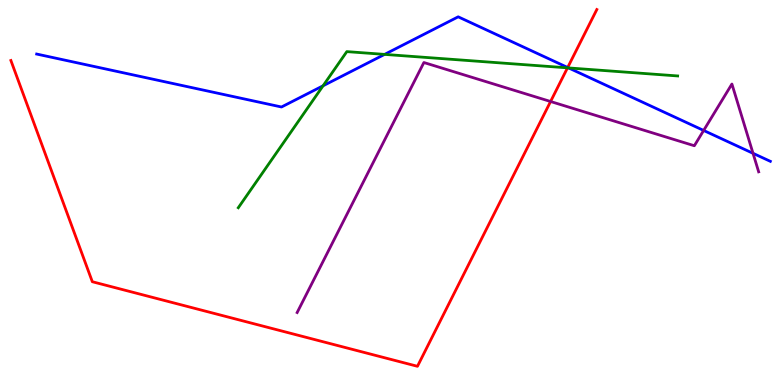[{'lines': ['blue', 'red'], 'intersections': [{'x': 7.32, 'y': 8.25}]}, {'lines': ['green', 'red'], 'intersections': [{'x': 7.32, 'y': 8.24}]}, {'lines': ['purple', 'red'], 'intersections': [{'x': 7.1, 'y': 7.36}]}, {'lines': ['blue', 'green'], 'intersections': [{'x': 4.17, 'y': 7.77}, {'x': 4.96, 'y': 8.59}, {'x': 7.34, 'y': 8.24}]}, {'lines': ['blue', 'purple'], 'intersections': [{'x': 9.08, 'y': 6.61}, {'x': 9.72, 'y': 6.02}]}, {'lines': ['green', 'purple'], 'intersections': []}]